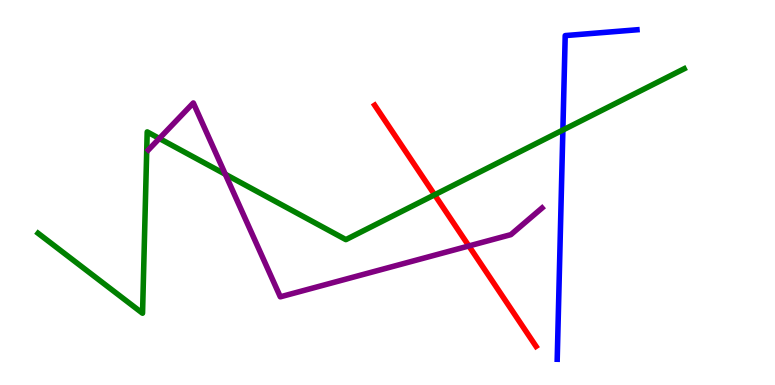[{'lines': ['blue', 'red'], 'intersections': []}, {'lines': ['green', 'red'], 'intersections': [{'x': 5.61, 'y': 4.94}]}, {'lines': ['purple', 'red'], 'intersections': [{'x': 6.05, 'y': 3.61}]}, {'lines': ['blue', 'green'], 'intersections': [{'x': 7.26, 'y': 6.62}]}, {'lines': ['blue', 'purple'], 'intersections': []}, {'lines': ['green', 'purple'], 'intersections': [{'x': 2.06, 'y': 6.4}, {'x': 2.91, 'y': 5.47}]}]